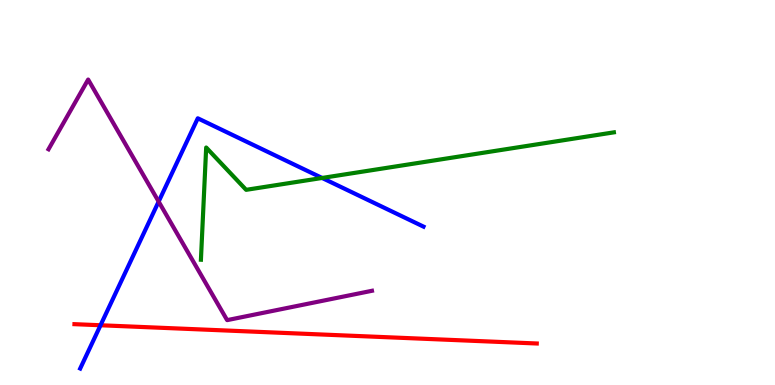[{'lines': ['blue', 'red'], 'intersections': [{'x': 1.3, 'y': 1.55}]}, {'lines': ['green', 'red'], 'intersections': []}, {'lines': ['purple', 'red'], 'intersections': []}, {'lines': ['blue', 'green'], 'intersections': [{'x': 4.16, 'y': 5.38}]}, {'lines': ['blue', 'purple'], 'intersections': [{'x': 2.05, 'y': 4.76}]}, {'lines': ['green', 'purple'], 'intersections': []}]